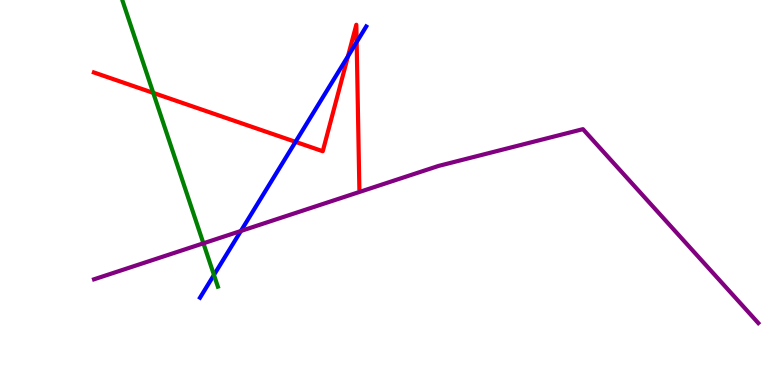[{'lines': ['blue', 'red'], 'intersections': [{'x': 3.81, 'y': 6.32}, {'x': 4.49, 'y': 8.54}, {'x': 4.6, 'y': 8.91}]}, {'lines': ['green', 'red'], 'intersections': [{'x': 1.98, 'y': 7.59}]}, {'lines': ['purple', 'red'], 'intersections': []}, {'lines': ['blue', 'green'], 'intersections': [{'x': 2.76, 'y': 2.86}]}, {'lines': ['blue', 'purple'], 'intersections': [{'x': 3.11, 'y': 4.0}]}, {'lines': ['green', 'purple'], 'intersections': [{'x': 2.62, 'y': 3.68}]}]